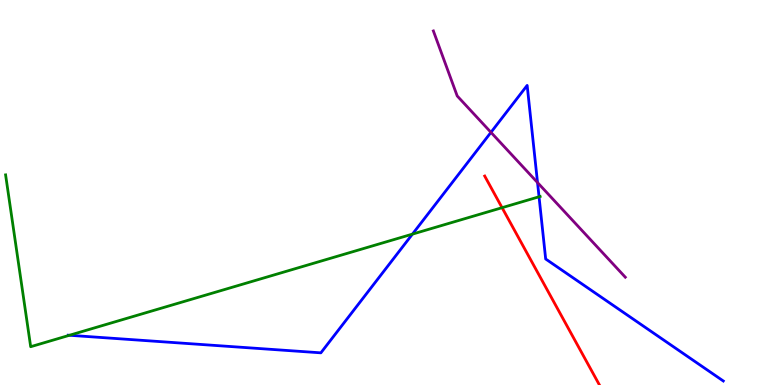[{'lines': ['blue', 'red'], 'intersections': []}, {'lines': ['green', 'red'], 'intersections': [{'x': 6.48, 'y': 4.61}]}, {'lines': ['purple', 'red'], 'intersections': []}, {'lines': ['blue', 'green'], 'intersections': [{'x': 0.896, 'y': 1.29}, {'x': 5.32, 'y': 3.92}, {'x': 6.96, 'y': 4.89}]}, {'lines': ['blue', 'purple'], 'intersections': [{'x': 6.33, 'y': 6.56}, {'x': 6.94, 'y': 5.26}]}, {'lines': ['green', 'purple'], 'intersections': []}]